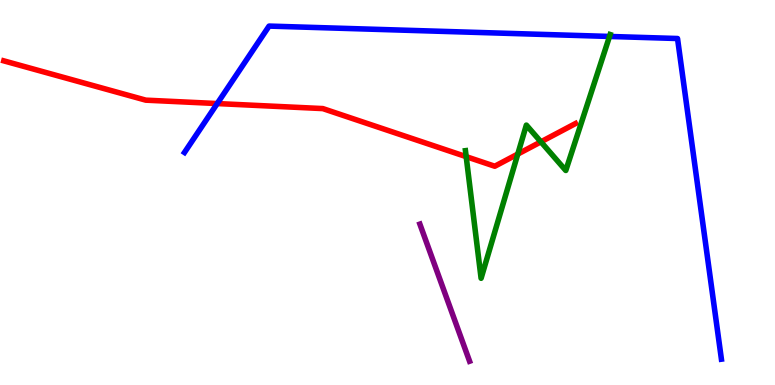[{'lines': ['blue', 'red'], 'intersections': [{'x': 2.8, 'y': 7.31}]}, {'lines': ['green', 'red'], 'intersections': [{'x': 6.02, 'y': 5.93}, {'x': 6.68, 'y': 6.0}, {'x': 6.98, 'y': 6.32}]}, {'lines': ['purple', 'red'], 'intersections': []}, {'lines': ['blue', 'green'], 'intersections': [{'x': 7.86, 'y': 9.05}]}, {'lines': ['blue', 'purple'], 'intersections': []}, {'lines': ['green', 'purple'], 'intersections': []}]